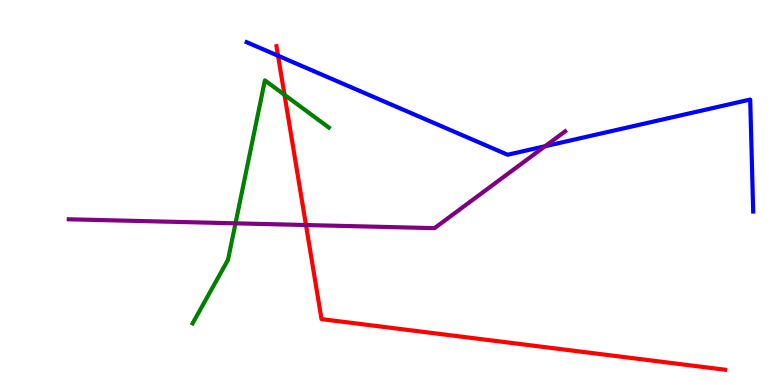[{'lines': ['blue', 'red'], 'intersections': [{'x': 3.59, 'y': 8.55}]}, {'lines': ['green', 'red'], 'intersections': [{'x': 3.67, 'y': 7.54}]}, {'lines': ['purple', 'red'], 'intersections': [{'x': 3.95, 'y': 4.16}]}, {'lines': ['blue', 'green'], 'intersections': []}, {'lines': ['blue', 'purple'], 'intersections': [{'x': 7.03, 'y': 6.2}]}, {'lines': ['green', 'purple'], 'intersections': [{'x': 3.04, 'y': 4.2}]}]